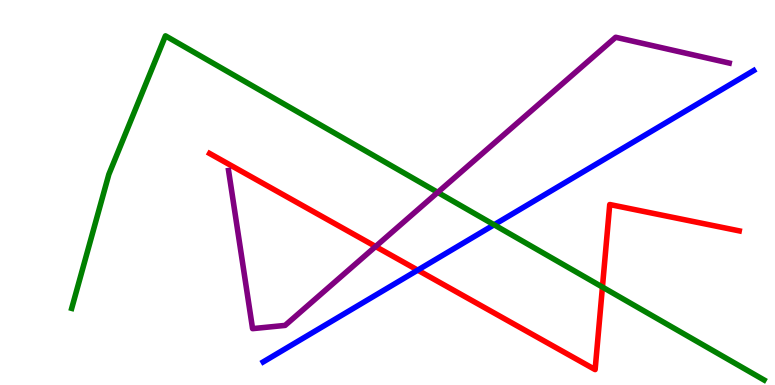[{'lines': ['blue', 'red'], 'intersections': [{'x': 5.39, 'y': 2.98}]}, {'lines': ['green', 'red'], 'intersections': [{'x': 7.77, 'y': 2.54}]}, {'lines': ['purple', 'red'], 'intersections': [{'x': 4.85, 'y': 3.6}]}, {'lines': ['blue', 'green'], 'intersections': [{'x': 6.38, 'y': 4.16}]}, {'lines': ['blue', 'purple'], 'intersections': []}, {'lines': ['green', 'purple'], 'intersections': [{'x': 5.65, 'y': 5.0}]}]